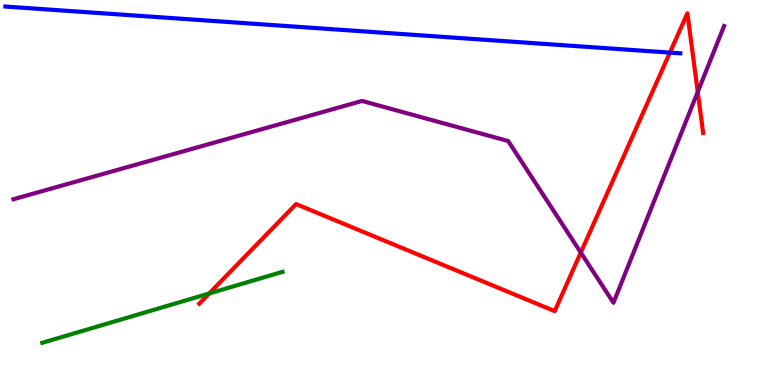[{'lines': ['blue', 'red'], 'intersections': [{'x': 8.64, 'y': 8.63}]}, {'lines': ['green', 'red'], 'intersections': [{'x': 2.7, 'y': 2.38}]}, {'lines': ['purple', 'red'], 'intersections': [{'x': 7.49, 'y': 3.44}, {'x': 9.0, 'y': 7.61}]}, {'lines': ['blue', 'green'], 'intersections': []}, {'lines': ['blue', 'purple'], 'intersections': []}, {'lines': ['green', 'purple'], 'intersections': []}]